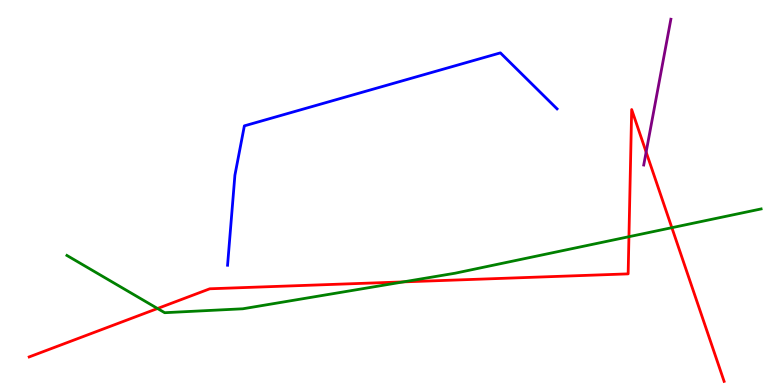[{'lines': ['blue', 'red'], 'intersections': []}, {'lines': ['green', 'red'], 'intersections': [{'x': 2.03, 'y': 1.99}, {'x': 5.2, 'y': 2.68}, {'x': 8.12, 'y': 3.85}, {'x': 8.67, 'y': 4.09}]}, {'lines': ['purple', 'red'], 'intersections': [{'x': 8.34, 'y': 6.05}]}, {'lines': ['blue', 'green'], 'intersections': []}, {'lines': ['blue', 'purple'], 'intersections': []}, {'lines': ['green', 'purple'], 'intersections': []}]